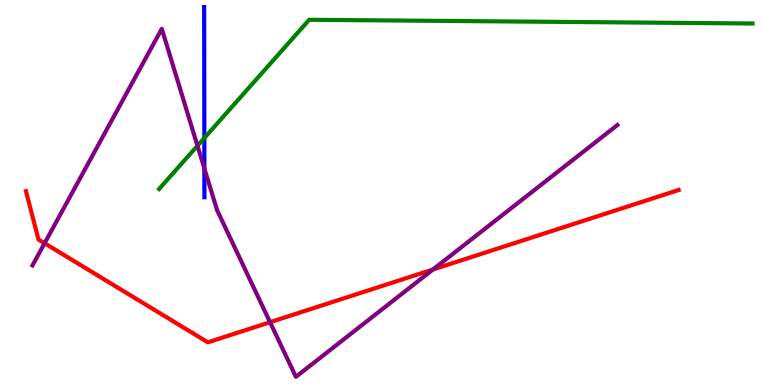[{'lines': ['blue', 'red'], 'intersections': []}, {'lines': ['green', 'red'], 'intersections': []}, {'lines': ['purple', 'red'], 'intersections': [{'x': 0.575, 'y': 3.68}, {'x': 3.48, 'y': 1.63}, {'x': 5.59, 'y': 3.0}]}, {'lines': ['blue', 'green'], 'intersections': [{'x': 2.64, 'y': 6.42}]}, {'lines': ['blue', 'purple'], 'intersections': [{'x': 2.64, 'y': 5.62}]}, {'lines': ['green', 'purple'], 'intersections': [{'x': 2.55, 'y': 6.21}]}]